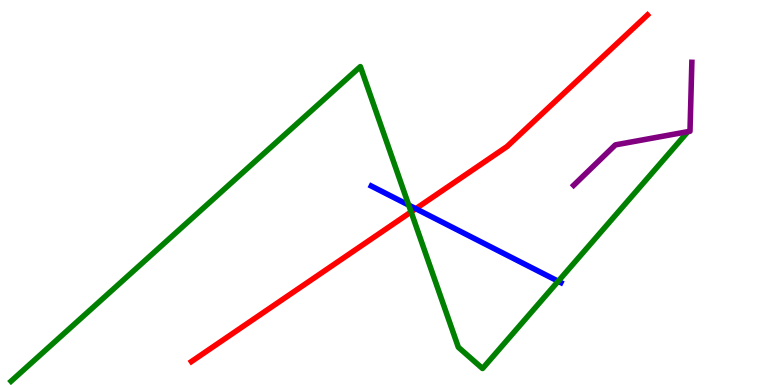[{'lines': ['blue', 'red'], 'intersections': [{'x': 5.37, 'y': 4.58}]}, {'lines': ['green', 'red'], 'intersections': [{'x': 5.3, 'y': 4.5}]}, {'lines': ['purple', 'red'], 'intersections': []}, {'lines': ['blue', 'green'], 'intersections': [{'x': 5.27, 'y': 4.67}, {'x': 7.2, 'y': 2.69}]}, {'lines': ['blue', 'purple'], 'intersections': []}, {'lines': ['green', 'purple'], 'intersections': []}]